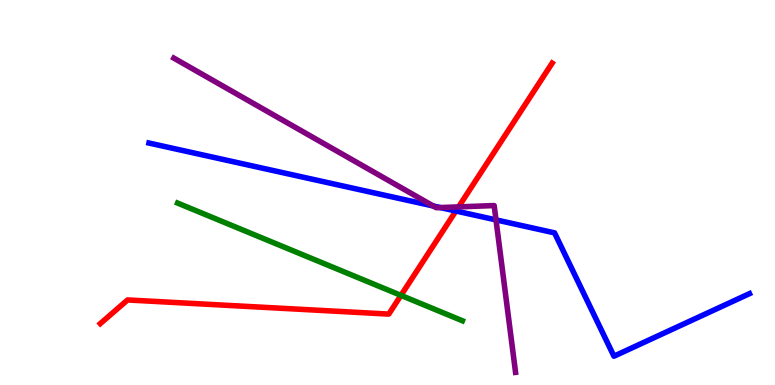[{'lines': ['blue', 'red'], 'intersections': [{'x': 5.88, 'y': 4.52}]}, {'lines': ['green', 'red'], 'intersections': [{'x': 5.17, 'y': 2.33}]}, {'lines': ['purple', 'red'], 'intersections': [{'x': 5.92, 'y': 4.63}]}, {'lines': ['blue', 'green'], 'intersections': []}, {'lines': ['blue', 'purple'], 'intersections': [{'x': 5.59, 'y': 4.65}, {'x': 5.68, 'y': 4.61}, {'x': 6.4, 'y': 4.29}]}, {'lines': ['green', 'purple'], 'intersections': []}]